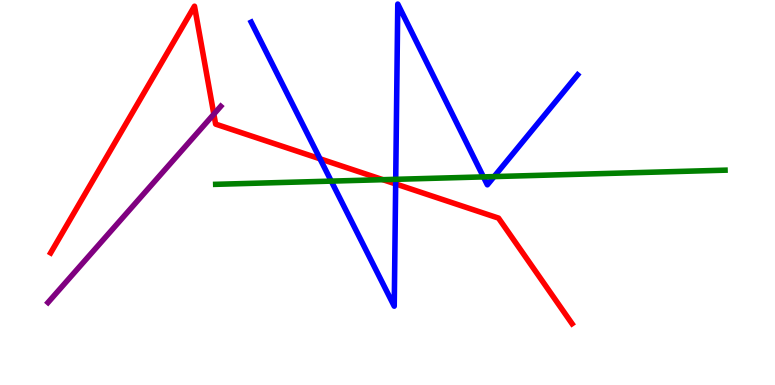[{'lines': ['blue', 'red'], 'intersections': [{'x': 4.13, 'y': 5.88}, {'x': 5.11, 'y': 5.22}]}, {'lines': ['green', 'red'], 'intersections': [{'x': 4.94, 'y': 5.33}]}, {'lines': ['purple', 'red'], 'intersections': [{'x': 2.76, 'y': 7.03}]}, {'lines': ['blue', 'green'], 'intersections': [{'x': 4.27, 'y': 5.3}, {'x': 5.11, 'y': 5.34}, {'x': 6.24, 'y': 5.41}, {'x': 6.38, 'y': 5.41}]}, {'lines': ['blue', 'purple'], 'intersections': []}, {'lines': ['green', 'purple'], 'intersections': []}]